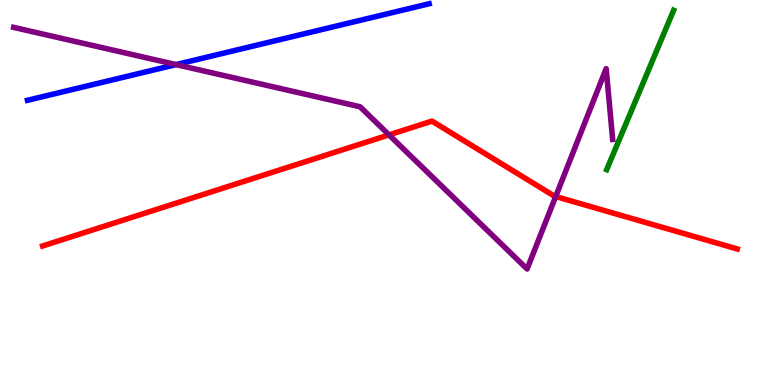[{'lines': ['blue', 'red'], 'intersections': []}, {'lines': ['green', 'red'], 'intersections': []}, {'lines': ['purple', 'red'], 'intersections': [{'x': 5.02, 'y': 6.5}, {'x': 7.17, 'y': 4.9}]}, {'lines': ['blue', 'green'], 'intersections': []}, {'lines': ['blue', 'purple'], 'intersections': [{'x': 2.27, 'y': 8.32}]}, {'lines': ['green', 'purple'], 'intersections': []}]